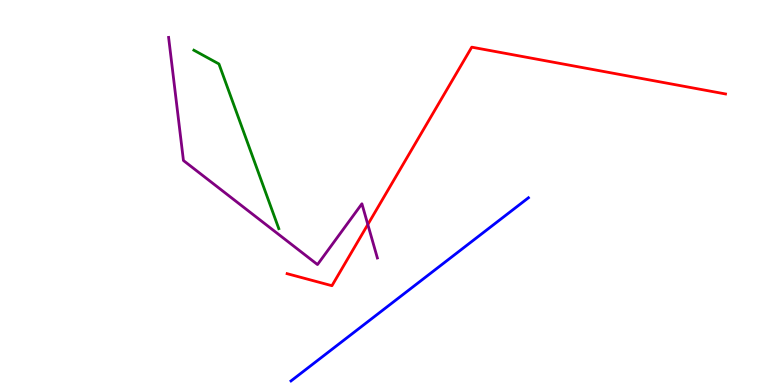[{'lines': ['blue', 'red'], 'intersections': []}, {'lines': ['green', 'red'], 'intersections': []}, {'lines': ['purple', 'red'], 'intersections': [{'x': 4.75, 'y': 4.17}]}, {'lines': ['blue', 'green'], 'intersections': []}, {'lines': ['blue', 'purple'], 'intersections': []}, {'lines': ['green', 'purple'], 'intersections': []}]